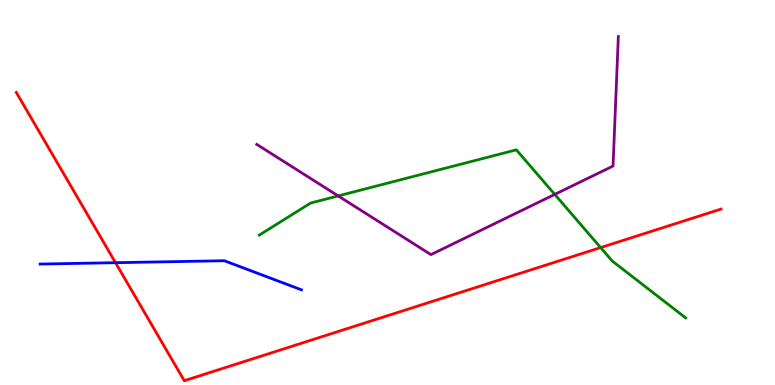[{'lines': ['blue', 'red'], 'intersections': [{'x': 1.49, 'y': 3.18}]}, {'lines': ['green', 'red'], 'intersections': [{'x': 7.75, 'y': 3.57}]}, {'lines': ['purple', 'red'], 'intersections': []}, {'lines': ['blue', 'green'], 'intersections': []}, {'lines': ['blue', 'purple'], 'intersections': []}, {'lines': ['green', 'purple'], 'intersections': [{'x': 4.36, 'y': 4.91}, {'x': 7.16, 'y': 4.95}]}]